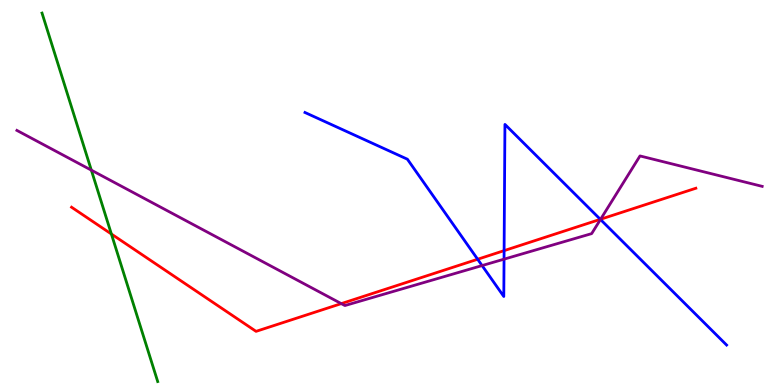[{'lines': ['blue', 'red'], 'intersections': [{'x': 6.16, 'y': 3.27}, {'x': 6.5, 'y': 3.49}, {'x': 7.75, 'y': 4.3}]}, {'lines': ['green', 'red'], 'intersections': [{'x': 1.44, 'y': 3.92}]}, {'lines': ['purple', 'red'], 'intersections': [{'x': 4.4, 'y': 2.11}, {'x': 7.75, 'y': 4.31}]}, {'lines': ['blue', 'green'], 'intersections': []}, {'lines': ['blue', 'purple'], 'intersections': [{'x': 6.22, 'y': 3.1}, {'x': 6.5, 'y': 3.27}, {'x': 7.75, 'y': 4.3}]}, {'lines': ['green', 'purple'], 'intersections': [{'x': 1.18, 'y': 5.58}]}]